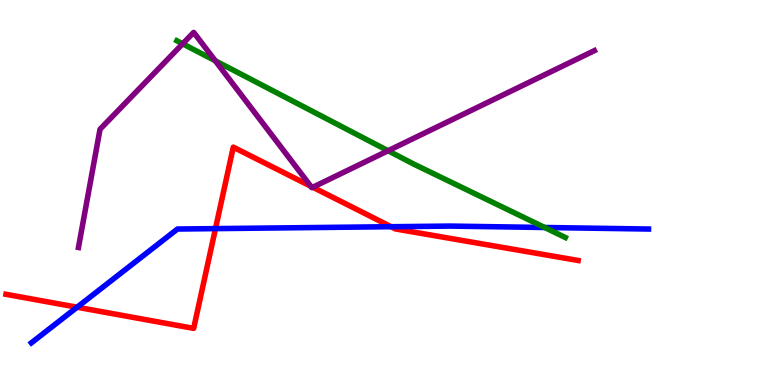[{'lines': ['blue', 'red'], 'intersections': [{'x': 0.995, 'y': 2.02}, {'x': 2.78, 'y': 4.06}, {'x': 5.05, 'y': 4.11}]}, {'lines': ['green', 'red'], 'intersections': []}, {'lines': ['purple', 'red'], 'intersections': [{'x': 4.01, 'y': 5.16}, {'x': 4.04, 'y': 5.14}]}, {'lines': ['blue', 'green'], 'intersections': [{'x': 7.03, 'y': 4.09}]}, {'lines': ['blue', 'purple'], 'intersections': []}, {'lines': ['green', 'purple'], 'intersections': [{'x': 2.36, 'y': 8.86}, {'x': 2.78, 'y': 8.42}, {'x': 5.01, 'y': 6.08}]}]